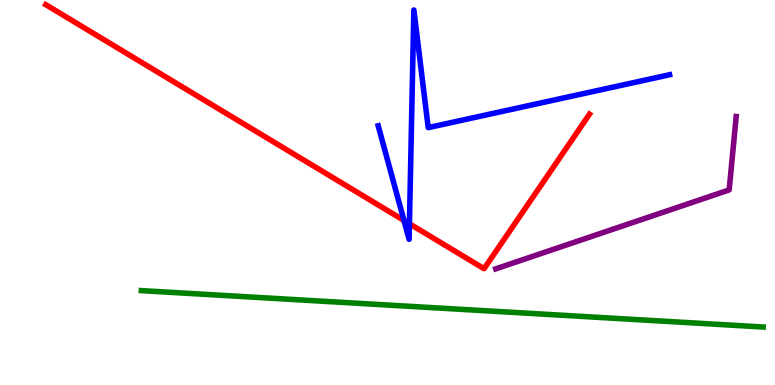[{'lines': ['blue', 'red'], 'intersections': [{'x': 5.21, 'y': 4.27}, {'x': 5.28, 'y': 4.19}]}, {'lines': ['green', 'red'], 'intersections': []}, {'lines': ['purple', 'red'], 'intersections': []}, {'lines': ['blue', 'green'], 'intersections': []}, {'lines': ['blue', 'purple'], 'intersections': []}, {'lines': ['green', 'purple'], 'intersections': []}]